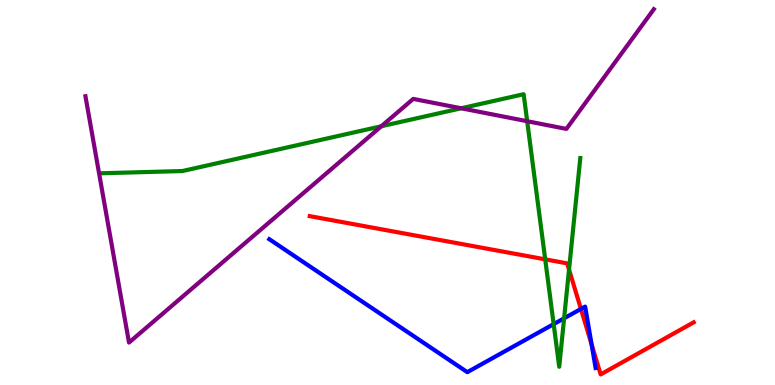[{'lines': ['blue', 'red'], 'intersections': [{'x': 7.5, 'y': 1.98}, {'x': 7.63, 'y': 1.06}]}, {'lines': ['green', 'red'], 'intersections': [{'x': 7.03, 'y': 3.26}, {'x': 7.34, 'y': 3.0}]}, {'lines': ['purple', 'red'], 'intersections': []}, {'lines': ['blue', 'green'], 'intersections': [{'x': 7.14, 'y': 1.58}, {'x': 7.28, 'y': 1.73}]}, {'lines': ['blue', 'purple'], 'intersections': []}, {'lines': ['green', 'purple'], 'intersections': [{'x': 4.92, 'y': 6.72}, {'x': 5.95, 'y': 7.19}, {'x': 6.8, 'y': 6.85}]}]